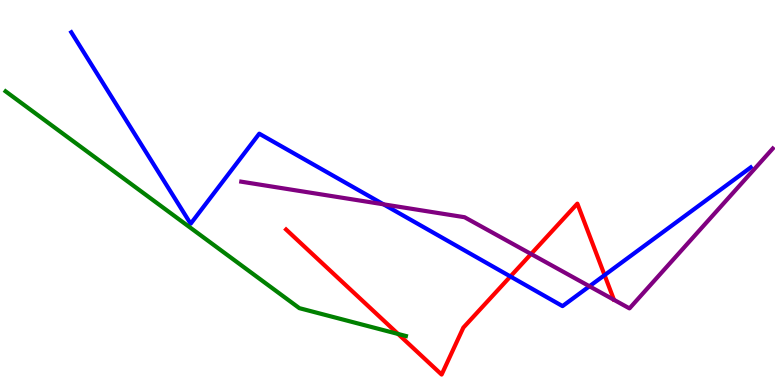[{'lines': ['blue', 'red'], 'intersections': [{'x': 6.59, 'y': 2.82}, {'x': 7.8, 'y': 2.85}]}, {'lines': ['green', 'red'], 'intersections': [{'x': 5.14, 'y': 1.33}]}, {'lines': ['purple', 'red'], 'intersections': [{'x': 6.85, 'y': 3.4}]}, {'lines': ['blue', 'green'], 'intersections': []}, {'lines': ['blue', 'purple'], 'intersections': [{'x': 4.95, 'y': 4.69}, {'x': 7.61, 'y': 2.56}]}, {'lines': ['green', 'purple'], 'intersections': []}]